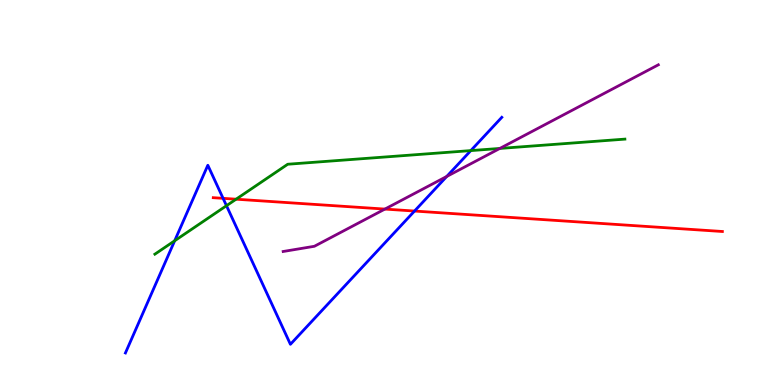[{'lines': ['blue', 'red'], 'intersections': [{'x': 2.88, 'y': 4.85}, {'x': 5.35, 'y': 4.52}]}, {'lines': ['green', 'red'], 'intersections': [{'x': 3.05, 'y': 4.83}]}, {'lines': ['purple', 'red'], 'intersections': [{'x': 4.97, 'y': 4.57}]}, {'lines': ['blue', 'green'], 'intersections': [{'x': 2.25, 'y': 3.75}, {'x': 2.92, 'y': 4.66}, {'x': 6.08, 'y': 6.09}]}, {'lines': ['blue', 'purple'], 'intersections': [{'x': 5.76, 'y': 5.42}]}, {'lines': ['green', 'purple'], 'intersections': [{'x': 6.45, 'y': 6.14}]}]